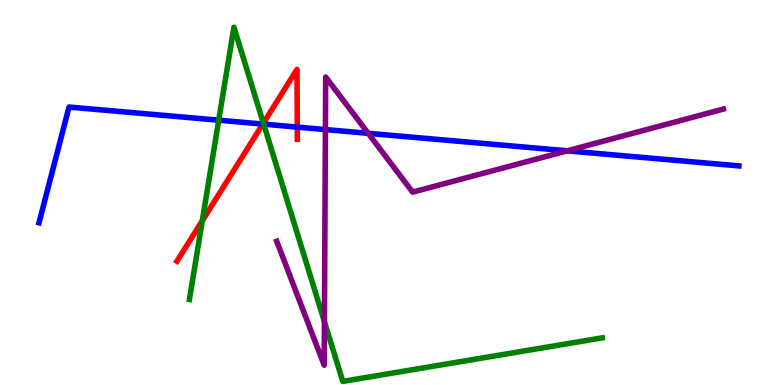[{'lines': ['blue', 'red'], 'intersections': [{'x': 3.39, 'y': 6.78}, {'x': 3.84, 'y': 6.7}]}, {'lines': ['green', 'red'], 'intersections': [{'x': 2.61, 'y': 4.27}, {'x': 3.4, 'y': 6.8}]}, {'lines': ['purple', 'red'], 'intersections': []}, {'lines': ['blue', 'green'], 'intersections': [{'x': 2.82, 'y': 6.88}, {'x': 3.4, 'y': 6.78}]}, {'lines': ['blue', 'purple'], 'intersections': [{'x': 4.2, 'y': 6.63}, {'x': 4.75, 'y': 6.54}, {'x': 7.32, 'y': 6.08}]}, {'lines': ['green', 'purple'], 'intersections': [{'x': 4.19, 'y': 1.64}]}]